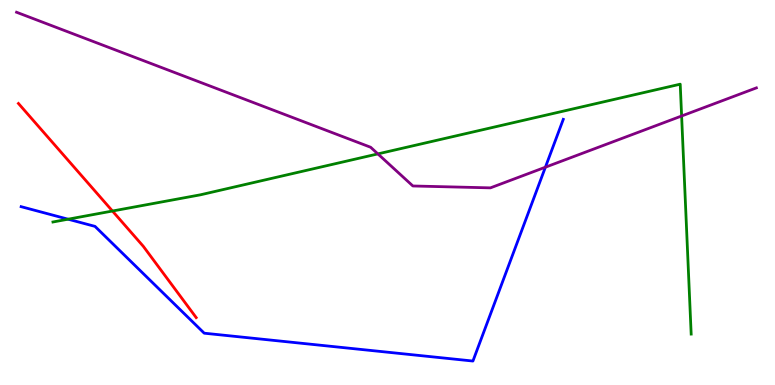[{'lines': ['blue', 'red'], 'intersections': []}, {'lines': ['green', 'red'], 'intersections': [{'x': 1.45, 'y': 4.52}]}, {'lines': ['purple', 'red'], 'intersections': []}, {'lines': ['blue', 'green'], 'intersections': [{'x': 0.879, 'y': 4.31}]}, {'lines': ['blue', 'purple'], 'intersections': [{'x': 7.04, 'y': 5.66}]}, {'lines': ['green', 'purple'], 'intersections': [{'x': 4.88, 'y': 6.0}, {'x': 8.8, 'y': 6.99}]}]